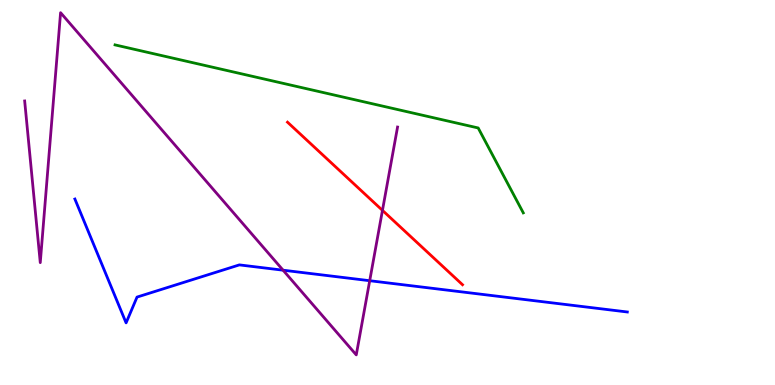[{'lines': ['blue', 'red'], 'intersections': []}, {'lines': ['green', 'red'], 'intersections': []}, {'lines': ['purple', 'red'], 'intersections': [{'x': 4.93, 'y': 4.54}]}, {'lines': ['blue', 'green'], 'intersections': []}, {'lines': ['blue', 'purple'], 'intersections': [{'x': 3.65, 'y': 2.98}, {'x': 4.77, 'y': 2.71}]}, {'lines': ['green', 'purple'], 'intersections': []}]